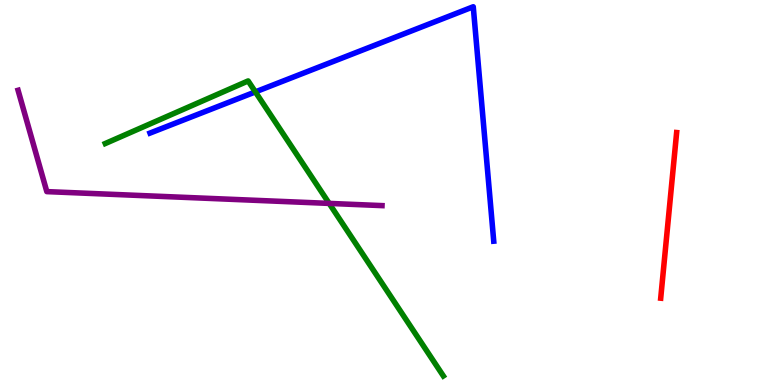[{'lines': ['blue', 'red'], 'intersections': []}, {'lines': ['green', 'red'], 'intersections': []}, {'lines': ['purple', 'red'], 'intersections': []}, {'lines': ['blue', 'green'], 'intersections': [{'x': 3.3, 'y': 7.61}]}, {'lines': ['blue', 'purple'], 'intersections': []}, {'lines': ['green', 'purple'], 'intersections': [{'x': 4.25, 'y': 4.72}]}]